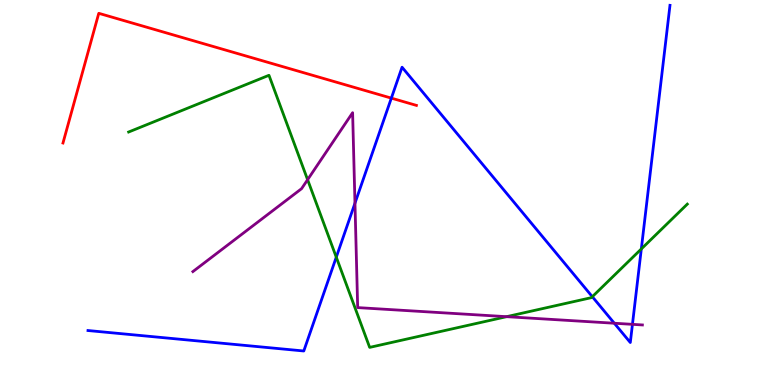[{'lines': ['blue', 'red'], 'intersections': [{'x': 5.05, 'y': 7.45}]}, {'lines': ['green', 'red'], 'intersections': []}, {'lines': ['purple', 'red'], 'intersections': []}, {'lines': ['blue', 'green'], 'intersections': [{'x': 4.34, 'y': 3.32}, {'x': 7.64, 'y': 2.29}, {'x': 8.28, 'y': 3.53}]}, {'lines': ['blue', 'purple'], 'intersections': [{'x': 4.58, 'y': 4.72}, {'x': 7.93, 'y': 1.6}, {'x': 8.16, 'y': 1.58}]}, {'lines': ['green', 'purple'], 'intersections': [{'x': 3.97, 'y': 5.33}, {'x': 6.54, 'y': 1.77}]}]